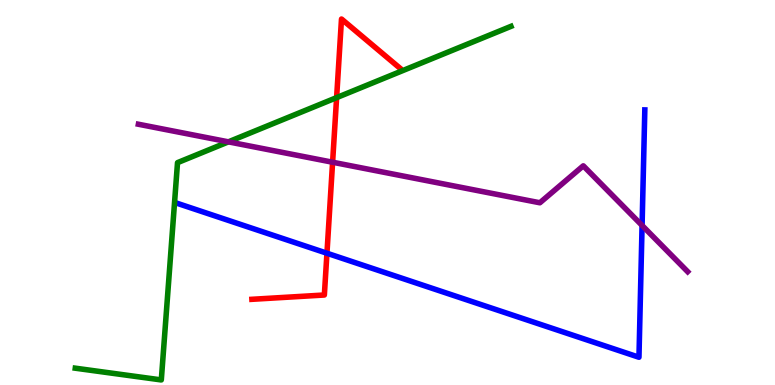[{'lines': ['blue', 'red'], 'intersections': [{'x': 4.22, 'y': 3.42}]}, {'lines': ['green', 'red'], 'intersections': [{'x': 4.34, 'y': 7.46}]}, {'lines': ['purple', 'red'], 'intersections': [{'x': 4.29, 'y': 5.79}]}, {'lines': ['blue', 'green'], 'intersections': []}, {'lines': ['blue', 'purple'], 'intersections': [{'x': 8.28, 'y': 4.14}]}, {'lines': ['green', 'purple'], 'intersections': [{'x': 2.95, 'y': 6.32}]}]